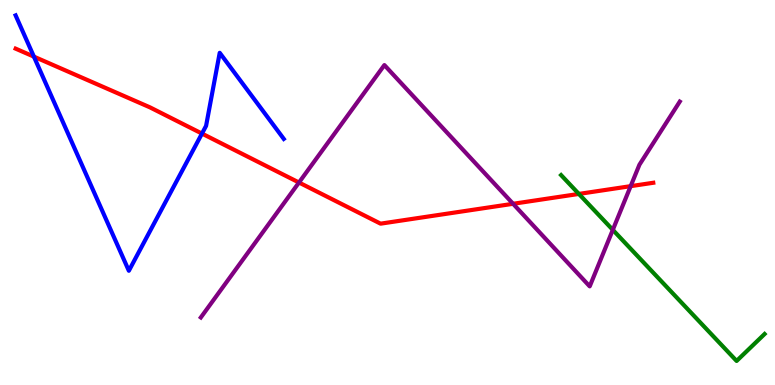[{'lines': ['blue', 'red'], 'intersections': [{'x': 0.438, 'y': 8.53}, {'x': 2.61, 'y': 6.53}]}, {'lines': ['green', 'red'], 'intersections': [{'x': 7.47, 'y': 4.96}]}, {'lines': ['purple', 'red'], 'intersections': [{'x': 3.86, 'y': 5.26}, {'x': 6.62, 'y': 4.71}, {'x': 8.14, 'y': 5.16}]}, {'lines': ['blue', 'green'], 'intersections': []}, {'lines': ['blue', 'purple'], 'intersections': []}, {'lines': ['green', 'purple'], 'intersections': [{'x': 7.91, 'y': 4.03}]}]